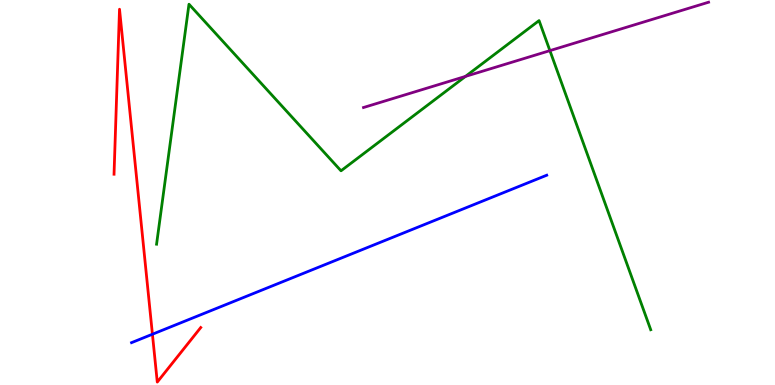[{'lines': ['blue', 'red'], 'intersections': [{'x': 1.97, 'y': 1.32}]}, {'lines': ['green', 'red'], 'intersections': []}, {'lines': ['purple', 'red'], 'intersections': []}, {'lines': ['blue', 'green'], 'intersections': []}, {'lines': ['blue', 'purple'], 'intersections': []}, {'lines': ['green', 'purple'], 'intersections': [{'x': 6.01, 'y': 8.02}, {'x': 7.1, 'y': 8.68}]}]